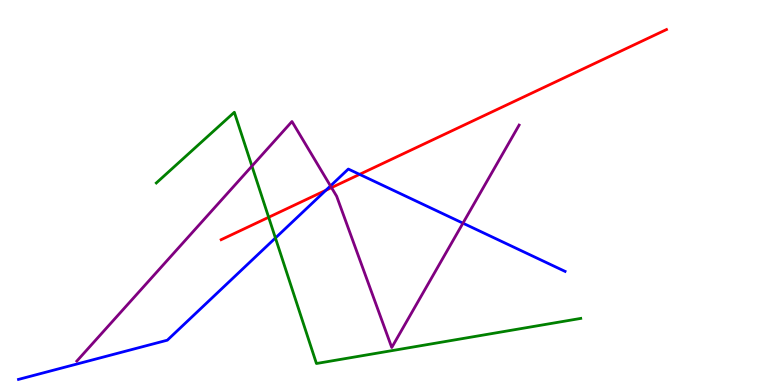[{'lines': ['blue', 'red'], 'intersections': [{'x': 4.21, 'y': 5.06}, {'x': 4.64, 'y': 5.47}]}, {'lines': ['green', 'red'], 'intersections': [{'x': 3.47, 'y': 4.36}]}, {'lines': ['purple', 'red'], 'intersections': [{'x': 4.28, 'y': 5.13}]}, {'lines': ['blue', 'green'], 'intersections': [{'x': 3.55, 'y': 3.82}]}, {'lines': ['blue', 'purple'], 'intersections': [{'x': 4.26, 'y': 5.17}, {'x': 5.97, 'y': 4.2}]}, {'lines': ['green', 'purple'], 'intersections': [{'x': 3.25, 'y': 5.69}]}]